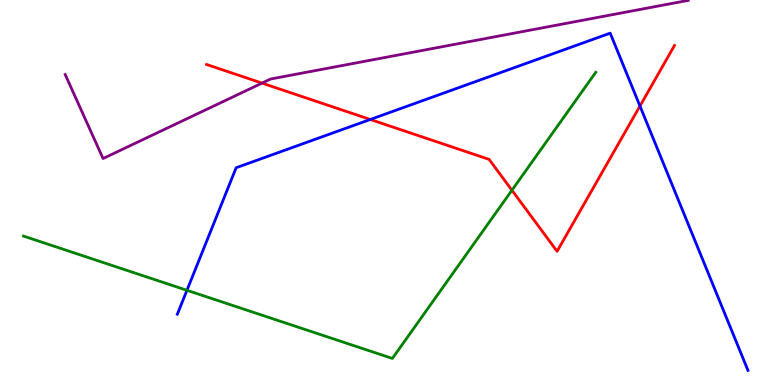[{'lines': ['blue', 'red'], 'intersections': [{'x': 4.78, 'y': 6.9}, {'x': 8.26, 'y': 7.25}]}, {'lines': ['green', 'red'], 'intersections': [{'x': 6.61, 'y': 5.06}]}, {'lines': ['purple', 'red'], 'intersections': [{'x': 3.38, 'y': 7.84}]}, {'lines': ['blue', 'green'], 'intersections': [{'x': 2.41, 'y': 2.46}]}, {'lines': ['blue', 'purple'], 'intersections': []}, {'lines': ['green', 'purple'], 'intersections': []}]